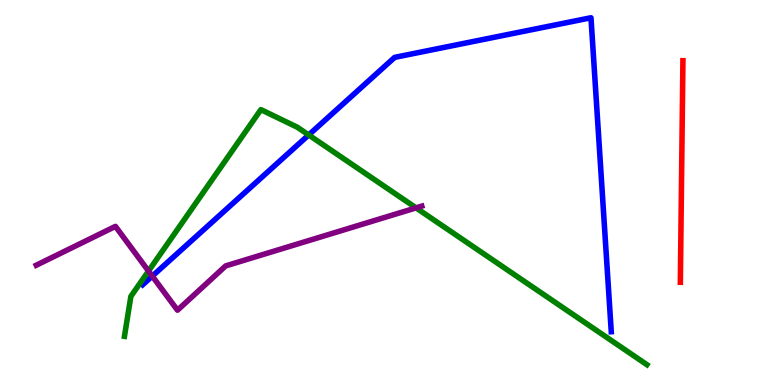[{'lines': ['blue', 'red'], 'intersections': []}, {'lines': ['green', 'red'], 'intersections': []}, {'lines': ['purple', 'red'], 'intersections': []}, {'lines': ['blue', 'green'], 'intersections': [{'x': 3.98, 'y': 6.49}]}, {'lines': ['blue', 'purple'], 'intersections': [{'x': 1.96, 'y': 2.83}]}, {'lines': ['green', 'purple'], 'intersections': [{'x': 1.92, 'y': 2.96}, {'x': 5.37, 'y': 4.6}]}]